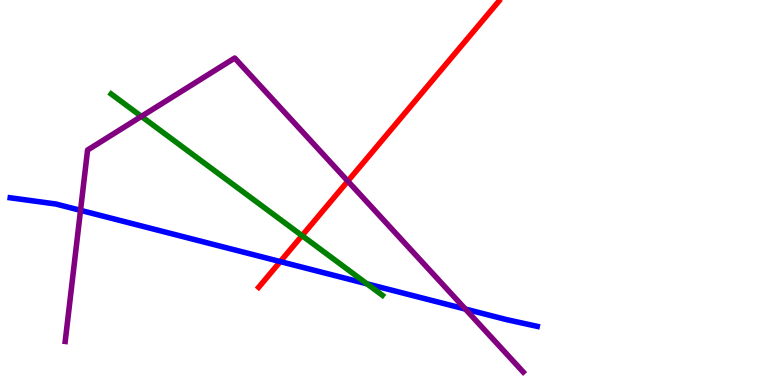[{'lines': ['blue', 'red'], 'intersections': [{'x': 3.62, 'y': 3.21}]}, {'lines': ['green', 'red'], 'intersections': [{'x': 3.9, 'y': 3.88}]}, {'lines': ['purple', 'red'], 'intersections': [{'x': 4.49, 'y': 5.3}]}, {'lines': ['blue', 'green'], 'intersections': [{'x': 4.74, 'y': 2.63}]}, {'lines': ['blue', 'purple'], 'intersections': [{'x': 1.04, 'y': 4.54}, {'x': 6.0, 'y': 1.97}]}, {'lines': ['green', 'purple'], 'intersections': [{'x': 1.82, 'y': 6.98}]}]